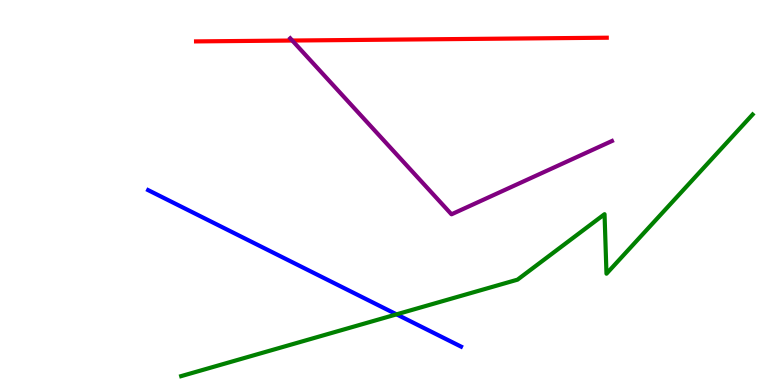[{'lines': ['blue', 'red'], 'intersections': []}, {'lines': ['green', 'red'], 'intersections': []}, {'lines': ['purple', 'red'], 'intersections': [{'x': 3.77, 'y': 8.95}]}, {'lines': ['blue', 'green'], 'intersections': [{'x': 5.12, 'y': 1.84}]}, {'lines': ['blue', 'purple'], 'intersections': []}, {'lines': ['green', 'purple'], 'intersections': []}]